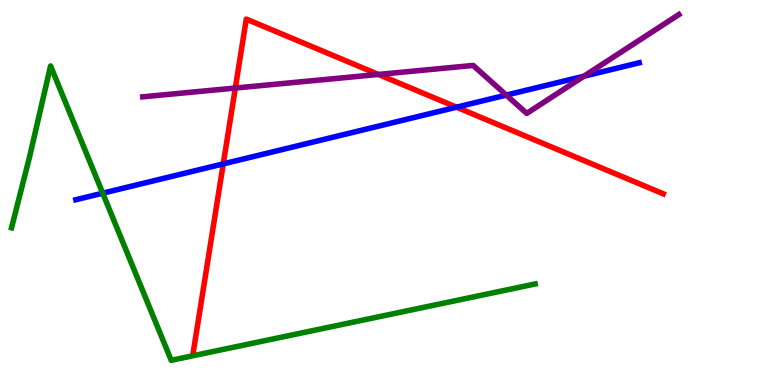[{'lines': ['blue', 'red'], 'intersections': [{'x': 2.88, 'y': 5.74}, {'x': 5.89, 'y': 7.22}]}, {'lines': ['green', 'red'], 'intersections': []}, {'lines': ['purple', 'red'], 'intersections': [{'x': 3.04, 'y': 7.71}, {'x': 4.88, 'y': 8.07}]}, {'lines': ['blue', 'green'], 'intersections': [{'x': 1.33, 'y': 4.98}]}, {'lines': ['blue', 'purple'], 'intersections': [{'x': 6.53, 'y': 7.53}, {'x': 7.53, 'y': 8.02}]}, {'lines': ['green', 'purple'], 'intersections': []}]